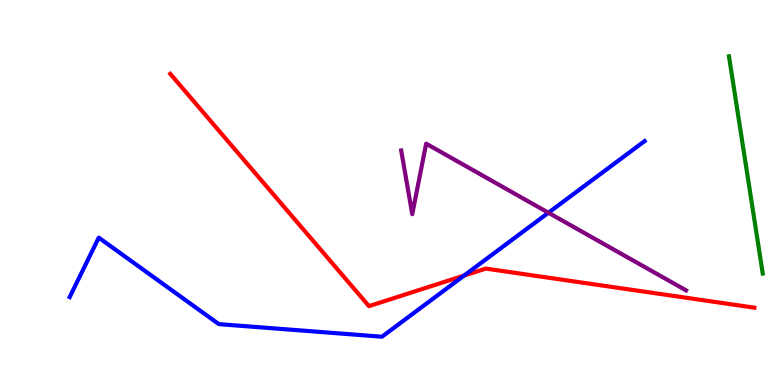[{'lines': ['blue', 'red'], 'intersections': [{'x': 5.99, 'y': 2.84}]}, {'lines': ['green', 'red'], 'intersections': []}, {'lines': ['purple', 'red'], 'intersections': []}, {'lines': ['blue', 'green'], 'intersections': []}, {'lines': ['blue', 'purple'], 'intersections': [{'x': 7.08, 'y': 4.47}]}, {'lines': ['green', 'purple'], 'intersections': []}]